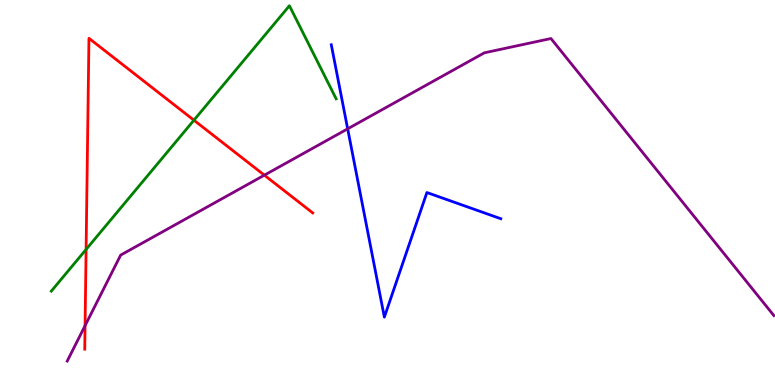[{'lines': ['blue', 'red'], 'intersections': []}, {'lines': ['green', 'red'], 'intersections': [{'x': 1.11, 'y': 3.52}, {'x': 2.5, 'y': 6.88}]}, {'lines': ['purple', 'red'], 'intersections': [{'x': 1.1, 'y': 1.54}, {'x': 3.41, 'y': 5.45}]}, {'lines': ['blue', 'green'], 'intersections': []}, {'lines': ['blue', 'purple'], 'intersections': [{'x': 4.49, 'y': 6.65}]}, {'lines': ['green', 'purple'], 'intersections': []}]